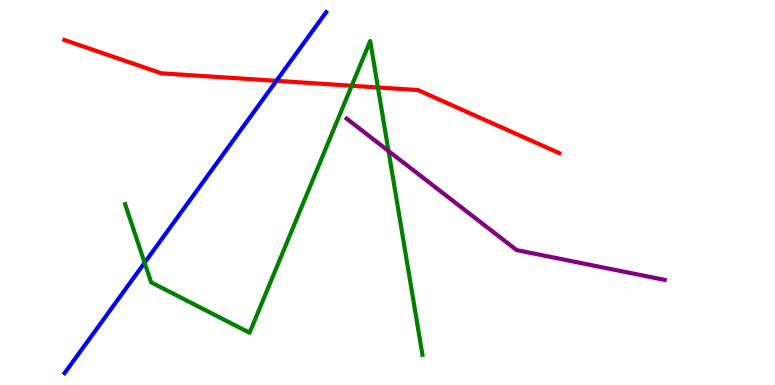[{'lines': ['blue', 'red'], 'intersections': [{'x': 3.57, 'y': 7.9}]}, {'lines': ['green', 'red'], 'intersections': [{'x': 4.54, 'y': 7.77}, {'x': 4.88, 'y': 7.73}]}, {'lines': ['purple', 'red'], 'intersections': []}, {'lines': ['blue', 'green'], 'intersections': [{'x': 1.87, 'y': 3.18}]}, {'lines': ['blue', 'purple'], 'intersections': []}, {'lines': ['green', 'purple'], 'intersections': [{'x': 5.01, 'y': 6.08}]}]